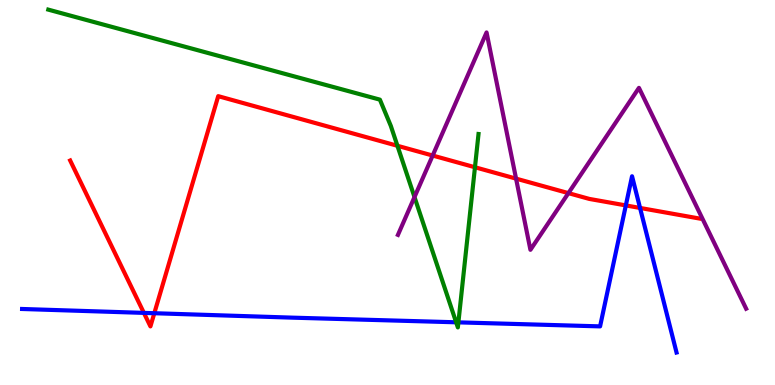[{'lines': ['blue', 'red'], 'intersections': [{'x': 1.86, 'y': 1.87}, {'x': 1.99, 'y': 1.86}, {'x': 8.08, 'y': 4.66}, {'x': 8.26, 'y': 4.6}]}, {'lines': ['green', 'red'], 'intersections': [{'x': 5.13, 'y': 6.21}, {'x': 6.13, 'y': 5.66}]}, {'lines': ['purple', 'red'], 'intersections': [{'x': 5.58, 'y': 5.96}, {'x': 6.66, 'y': 5.36}, {'x': 7.33, 'y': 4.98}]}, {'lines': ['blue', 'green'], 'intersections': [{'x': 5.89, 'y': 1.63}, {'x': 5.91, 'y': 1.63}]}, {'lines': ['blue', 'purple'], 'intersections': []}, {'lines': ['green', 'purple'], 'intersections': [{'x': 5.35, 'y': 4.88}]}]